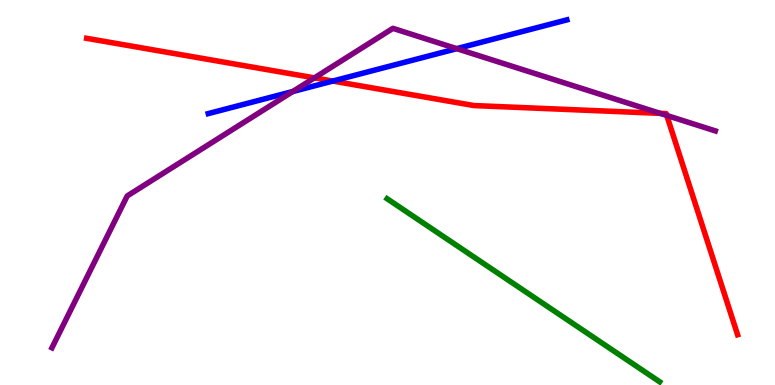[{'lines': ['blue', 'red'], 'intersections': [{'x': 4.29, 'y': 7.89}]}, {'lines': ['green', 'red'], 'intersections': []}, {'lines': ['purple', 'red'], 'intersections': [{'x': 4.06, 'y': 7.98}, {'x': 8.52, 'y': 7.06}, {'x': 8.6, 'y': 7.0}]}, {'lines': ['blue', 'green'], 'intersections': []}, {'lines': ['blue', 'purple'], 'intersections': [{'x': 3.78, 'y': 7.62}, {'x': 5.89, 'y': 8.74}]}, {'lines': ['green', 'purple'], 'intersections': []}]